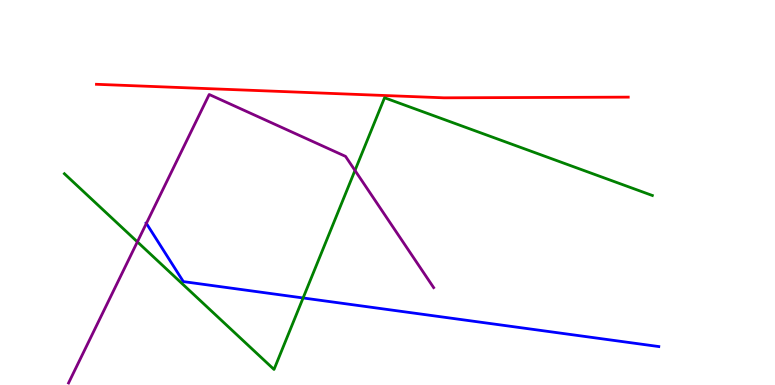[{'lines': ['blue', 'red'], 'intersections': []}, {'lines': ['green', 'red'], 'intersections': []}, {'lines': ['purple', 'red'], 'intersections': []}, {'lines': ['blue', 'green'], 'intersections': [{'x': 3.91, 'y': 2.26}]}, {'lines': ['blue', 'purple'], 'intersections': [{'x': 1.89, 'y': 4.2}]}, {'lines': ['green', 'purple'], 'intersections': [{'x': 1.77, 'y': 3.72}, {'x': 4.58, 'y': 5.57}]}]